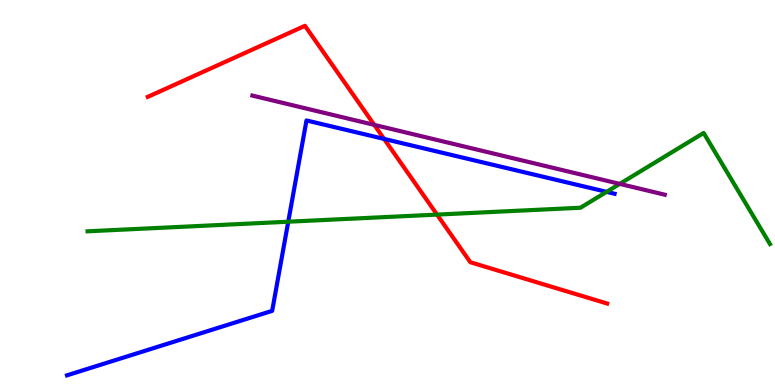[{'lines': ['blue', 'red'], 'intersections': [{'x': 4.96, 'y': 6.39}]}, {'lines': ['green', 'red'], 'intersections': [{'x': 5.64, 'y': 4.43}]}, {'lines': ['purple', 'red'], 'intersections': [{'x': 4.83, 'y': 6.76}]}, {'lines': ['blue', 'green'], 'intersections': [{'x': 3.72, 'y': 4.24}, {'x': 7.83, 'y': 5.02}]}, {'lines': ['blue', 'purple'], 'intersections': []}, {'lines': ['green', 'purple'], 'intersections': [{'x': 8.0, 'y': 5.22}]}]